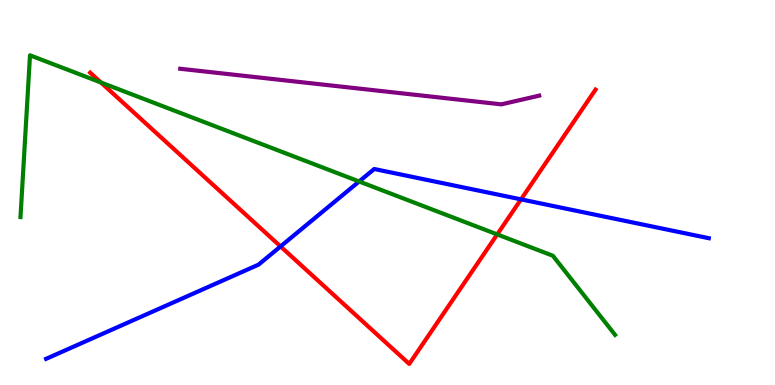[{'lines': ['blue', 'red'], 'intersections': [{'x': 3.62, 'y': 3.6}, {'x': 6.72, 'y': 4.82}]}, {'lines': ['green', 'red'], 'intersections': [{'x': 1.3, 'y': 7.86}, {'x': 6.42, 'y': 3.91}]}, {'lines': ['purple', 'red'], 'intersections': []}, {'lines': ['blue', 'green'], 'intersections': [{'x': 4.63, 'y': 5.29}]}, {'lines': ['blue', 'purple'], 'intersections': []}, {'lines': ['green', 'purple'], 'intersections': []}]